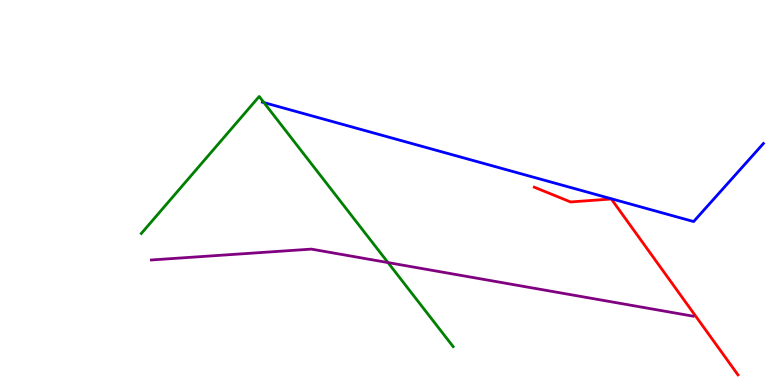[{'lines': ['blue', 'red'], 'intersections': []}, {'lines': ['green', 'red'], 'intersections': []}, {'lines': ['purple', 'red'], 'intersections': []}, {'lines': ['blue', 'green'], 'intersections': [{'x': 3.41, 'y': 7.34}]}, {'lines': ['blue', 'purple'], 'intersections': []}, {'lines': ['green', 'purple'], 'intersections': [{'x': 5.01, 'y': 3.18}]}]